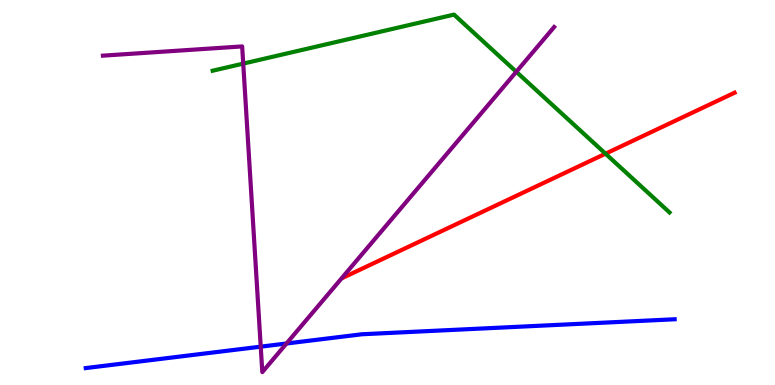[{'lines': ['blue', 'red'], 'intersections': []}, {'lines': ['green', 'red'], 'intersections': [{'x': 7.81, 'y': 6.01}]}, {'lines': ['purple', 'red'], 'intersections': []}, {'lines': ['blue', 'green'], 'intersections': []}, {'lines': ['blue', 'purple'], 'intersections': [{'x': 3.36, 'y': 0.996}, {'x': 3.7, 'y': 1.08}]}, {'lines': ['green', 'purple'], 'intersections': [{'x': 3.14, 'y': 8.35}, {'x': 6.66, 'y': 8.14}]}]